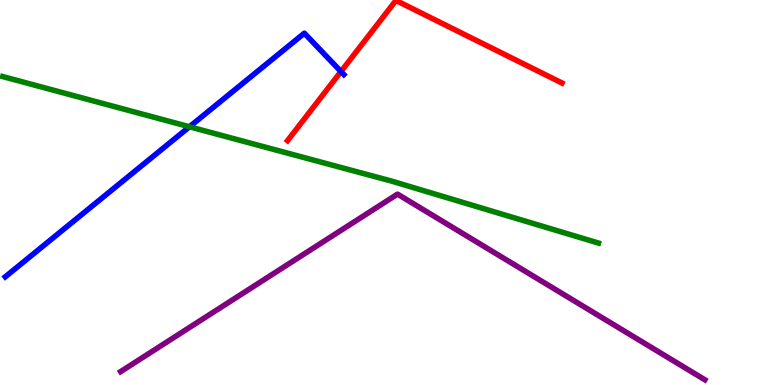[{'lines': ['blue', 'red'], 'intersections': [{'x': 4.4, 'y': 8.14}]}, {'lines': ['green', 'red'], 'intersections': []}, {'lines': ['purple', 'red'], 'intersections': []}, {'lines': ['blue', 'green'], 'intersections': [{'x': 2.44, 'y': 6.71}]}, {'lines': ['blue', 'purple'], 'intersections': []}, {'lines': ['green', 'purple'], 'intersections': []}]